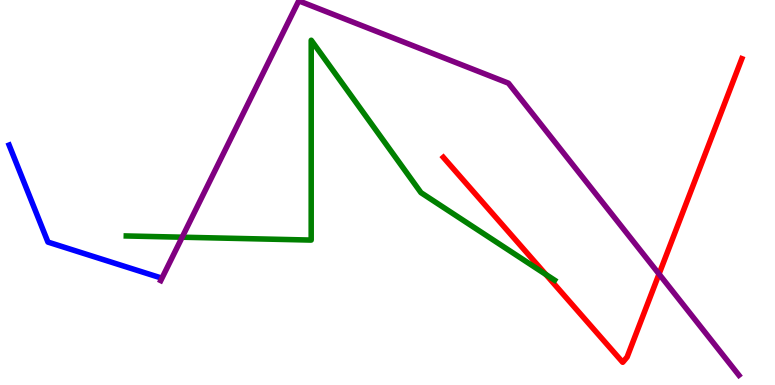[{'lines': ['blue', 'red'], 'intersections': []}, {'lines': ['green', 'red'], 'intersections': [{'x': 7.04, 'y': 2.87}]}, {'lines': ['purple', 'red'], 'intersections': [{'x': 8.5, 'y': 2.88}]}, {'lines': ['blue', 'green'], 'intersections': []}, {'lines': ['blue', 'purple'], 'intersections': []}, {'lines': ['green', 'purple'], 'intersections': [{'x': 2.35, 'y': 3.84}]}]